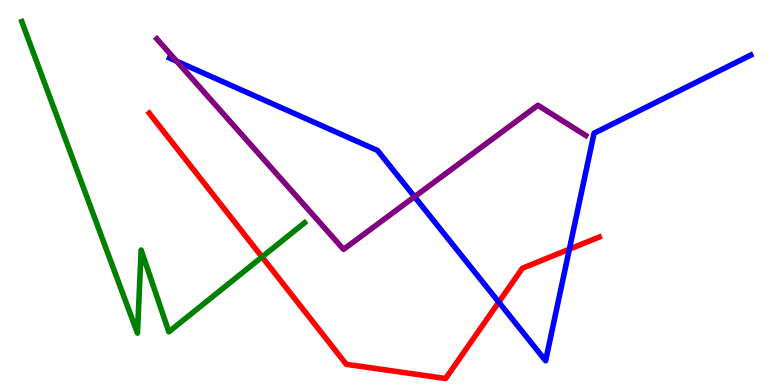[{'lines': ['blue', 'red'], 'intersections': [{'x': 6.44, 'y': 2.15}, {'x': 7.35, 'y': 3.53}]}, {'lines': ['green', 'red'], 'intersections': [{'x': 3.38, 'y': 3.33}]}, {'lines': ['purple', 'red'], 'intersections': []}, {'lines': ['blue', 'green'], 'intersections': []}, {'lines': ['blue', 'purple'], 'intersections': [{'x': 2.28, 'y': 8.41}, {'x': 5.35, 'y': 4.89}]}, {'lines': ['green', 'purple'], 'intersections': []}]